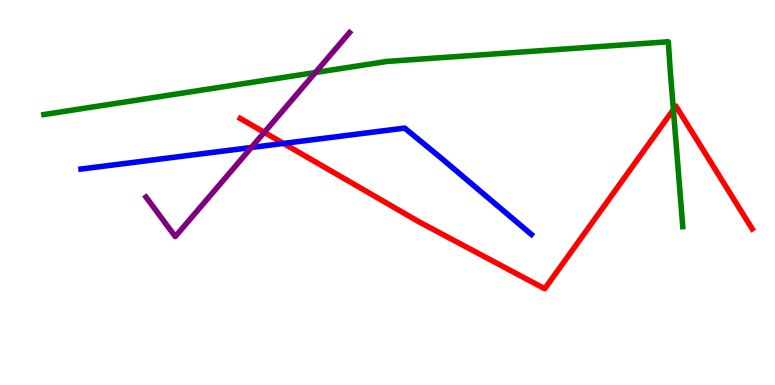[{'lines': ['blue', 'red'], 'intersections': [{'x': 3.66, 'y': 6.27}]}, {'lines': ['green', 'red'], 'intersections': [{'x': 8.69, 'y': 7.15}]}, {'lines': ['purple', 'red'], 'intersections': [{'x': 3.41, 'y': 6.56}]}, {'lines': ['blue', 'green'], 'intersections': []}, {'lines': ['blue', 'purple'], 'intersections': [{'x': 3.24, 'y': 6.17}]}, {'lines': ['green', 'purple'], 'intersections': [{'x': 4.07, 'y': 8.12}]}]